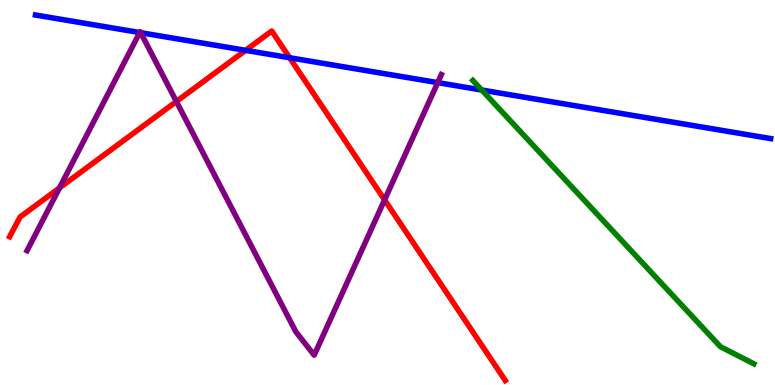[{'lines': ['blue', 'red'], 'intersections': [{'x': 3.17, 'y': 8.69}, {'x': 3.74, 'y': 8.5}]}, {'lines': ['green', 'red'], 'intersections': []}, {'lines': ['purple', 'red'], 'intersections': [{'x': 0.768, 'y': 5.12}, {'x': 2.28, 'y': 7.36}, {'x': 4.96, 'y': 4.81}]}, {'lines': ['blue', 'green'], 'intersections': [{'x': 6.22, 'y': 7.66}]}, {'lines': ['blue', 'purple'], 'intersections': [{'x': 1.8, 'y': 9.15}, {'x': 1.82, 'y': 9.15}, {'x': 5.65, 'y': 7.85}]}, {'lines': ['green', 'purple'], 'intersections': []}]